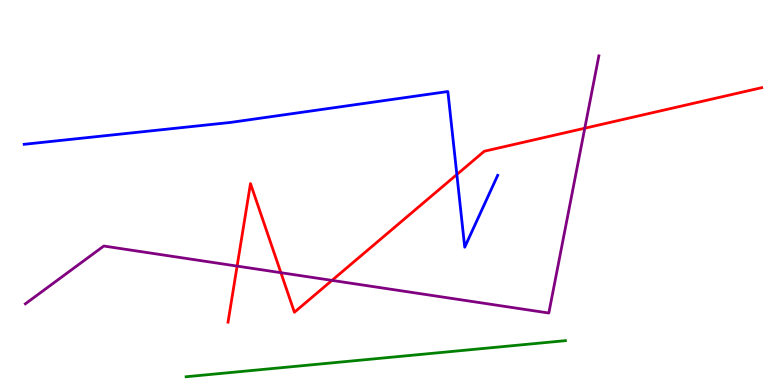[{'lines': ['blue', 'red'], 'intersections': [{'x': 5.89, 'y': 5.47}]}, {'lines': ['green', 'red'], 'intersections': []}, {'lines': ['purple', 'red'], 'intersections': [{'x': 3.06, 'y': 3.09}, {'x': 3.62, 'y': 2.92}, {'x': 4.28, 'y': 2.72}, {'x': 7.55, 'y': 6.67}]}, {'lines': ['blue', 'green'], 'intersections': []}, {'lines': ['blue', 'purple'], 'intersections': []}, {'lines': ['green', 'purple'], 'intersections': []}]